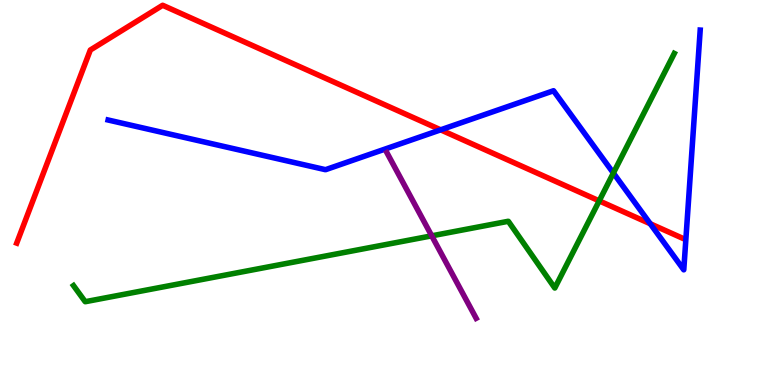[{'lines': ['blue', 'red'], 'intersections': [{'x': 5.69, 'y': 6.63}, {'x': 8.39, 'y': 4.19}]}, {'lines': ['green', 'red'], 'intersections': [{'x': 7.73, 'y': 4.78}]}, {'lines': ['purple', 'red'], 'intersections': []}, {'lines': ['blue', 'green'], 'intersections': [{'x': 7.91, 'y': 5.51}]}, {'lines': ['blue', 'purple'], 'intersections': []}, {'lines': ['green', 'purple'], 'intersections': [{'x': 5.57, 'y': 3.87}]}]